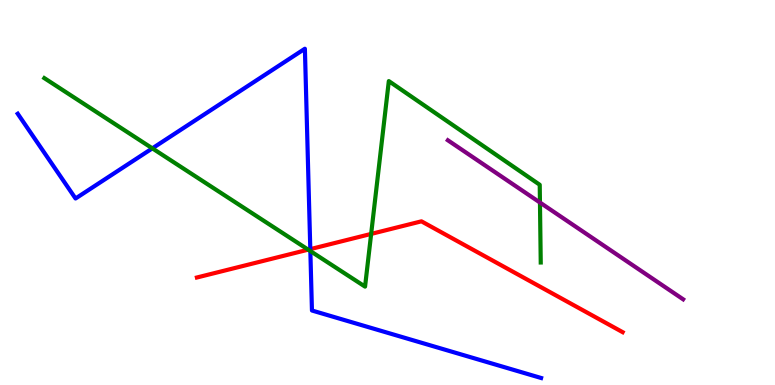[{'lines': ['blue', 'red'], 'intersections': [{'x': 4.0, 'y': 3.53}]}, {'lines': ['green', 'red'], 'intersections': [{'x': 3.98, 'y': 3.52}, {'x': 4.79, 'y': 3.92}]}, {'lines': ['purple', 'red'], 'intersections': []}, {'lines': ['blue', 'green'], 'intersections': [{'x': 1.97, 'y': 6.15}, {'x': 4.0, 'y': 3.48}]}, {'lines': ['blue', 'purple'], 'intersections': []}, {'lines': ['green', 'purple'], 'intersections': [{'x': 6.97, 'y': 4.74}]}]